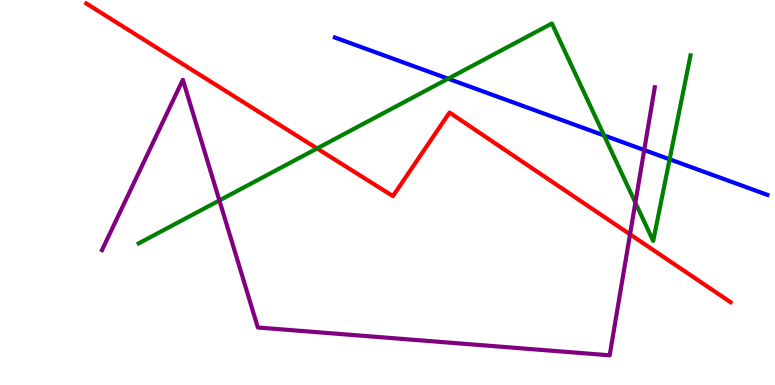[{'lines': ['blue', 'red'], 'intersections': []}, {'lines': ['green', 'red'], 'intersections': [{'x': 4.09, 'y': 6.14}]}, {'lines': ['purple', 'red'], 'intersections': [{'x': 8.13, 'y': 3.91}]}, {'lines': ['blue', 'green'], 'intersections': [{'x': 5.78, 'y': 7.96}, {'x': 7.79, 'y': 6.48}, {'x': 8.64, 'y': 5.86}]}, {'lines': ['blue', 'purple'], 'intersections': [{'x': 8.31, 'y': 6.1}]}, {'lines': ['green', 'purple'], 'intersections': [{'x': 2.83, 'y': 4.79}, {'x': 8.2, 'y': 4.74}]}]